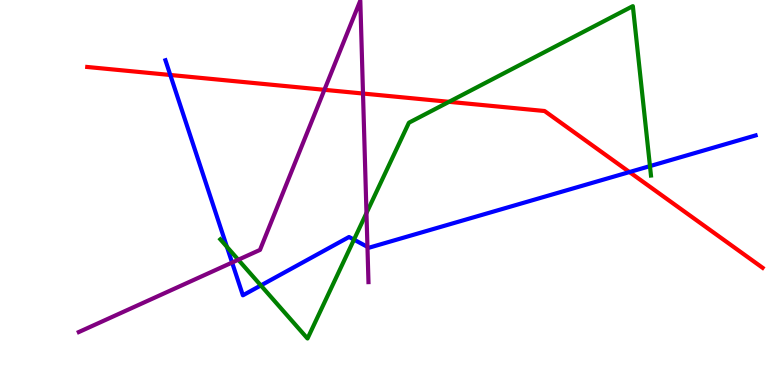[{'lines': ['blue', 'red'], 'intersections': [{'x': 2.2, 'y': 8.05}, {'x': 8.12, 'y': 5.53}]}, {'lines': ['green', 'red'], 'intersections': [{'x': 5.79, 'y': 7.36}]}, {'lines': ['purple', 'red'], 'intersections': [{'x': 4.19, 'y': 7.67}, {'x': 4.68, 'y': 7.57}]}, {'lines': ['blue', 'green'], 'intersections': [{'x': 2.93, 'y': 3.59}, {'x': 3.37, 'y': 2.59}, {'x': 4.57, 'y': 3.78}, {'x': 8.39, 'y': 5.69}]}, {'lines': ['blue', 'purple'], 'intersections': [{'x': 2.99, 'y': 3.18}, {'x': 4.74, 'y': 3.59}]}, {'lines': ['green', 'purple'], 'intersections': [{'x': 3.07, 'y': 3.25}, {'x': 4.73, 'y': 4.47}]}]